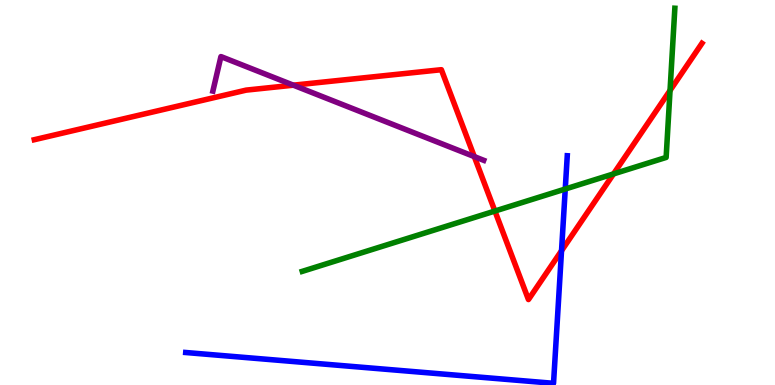[{'lines': ['blue', 'red'], 'intersections': [{'x': 7.25, 'y': 3.49}]}, {'lines': ['green', 'red'], 'intersections': [{'x': 6.39, 'y': 4.52}, {'x': 7.92, 'y': 5.48}, {'x': 8.65, 'y': 7.65}]}, {'lines': ['purple', 'red'], 'intersections': [{'x': 3.79, 'y': 7.79}, {'x': 6.12, 'y': 5.93}]}, {'lines': ['blue', 'green'], 'intersections': [{'x': 7.29, 'y': 5.09}]}, {'lines': ['blue', 'purple'], 'intersections': []}, {'lines': ['green', 'purple'], 'intersections': []}]